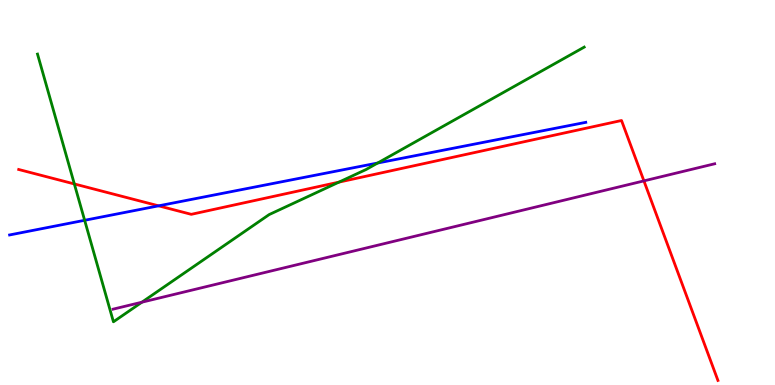[{'lines': ['blue', 'red'], 'intersections': [{'x': 2.05, 'y': 4.65}]}, {'lines': ['green', 'red'], 'intersections': [{'x': 0.959, 'y': 5.22}, {'x': 4.37, 'y': 5.27}]}, {'lines': ['purple', 'red'], 'intersections': [{'x': 8.31, 'y': 5.3}]}, {'lines': ['blue', 'green'], 'intersections': [{'x': 1.09, 'y': 4.28}, {'x': 4.87, 'y': 5.77}]}, {'lines': ['blue', 'purple'], 'intersections': []}, {'lines': ['green', 'purple'], 'intersections': [{'x': 1.83, 'y': 2.15}]}]